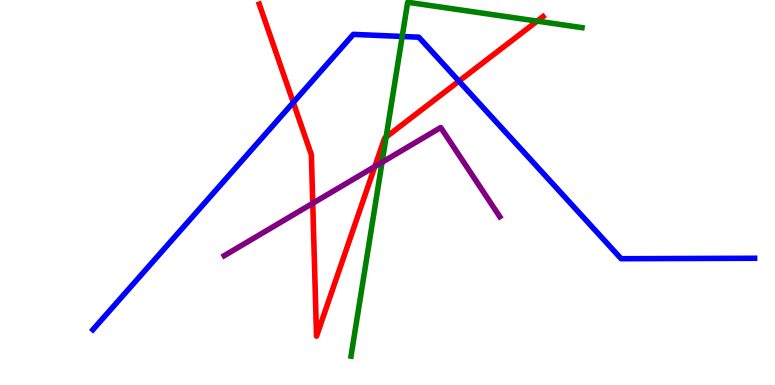[{'lines': ['blue', 'red'], 'intersections': [{'x': 3.78, 'y': 7.34}, {'x': 5.92, 'y': 7.89}]}, {'lines': ['green', 'red'], 'intersections': [{'x': 4.98, 'y': 6.44}, {'x': 6.93, 'y': 9.45}]}, {'lines': ['purple', 'red'], 'intersections': [{'x': 4.04, 'y': 4.72}, {'x': 4.84, 'y': 5.67}]}, {'lines': ['blue', 'green'], 'intersections': [{'x': 5.19, 'y': 9.05}]}, {'lines': ['blue', 'purple'], 'intersections': []}, {'lines': ['green', 'purple'], 'intersections': [{'x': 4.93, 'y': 5.79}]}]